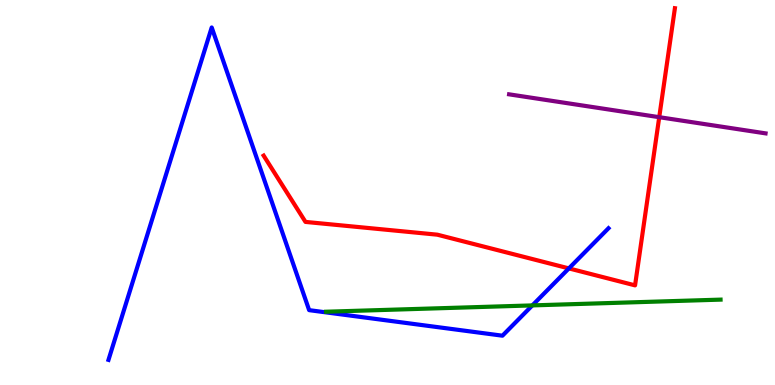[{'lines': ['blue', 'red'], 'intersections': [{'x': 7.34, 'y': 3.03}]}, {'lines': ['green', 'red'], 'intersections': []}, {'lines': ['purple', 'red'], 'intersections': [{'x': 8.51, 'y': 6.96}]}, {'lines': ['blue', 'green'], 'intersections': [{'x': 6.87, 'y': 2.07}]}, {'lines': ['blue', 'purple'], 'intersections': []}, {'lines': ['green', 'purple'], 'intersections': []}]